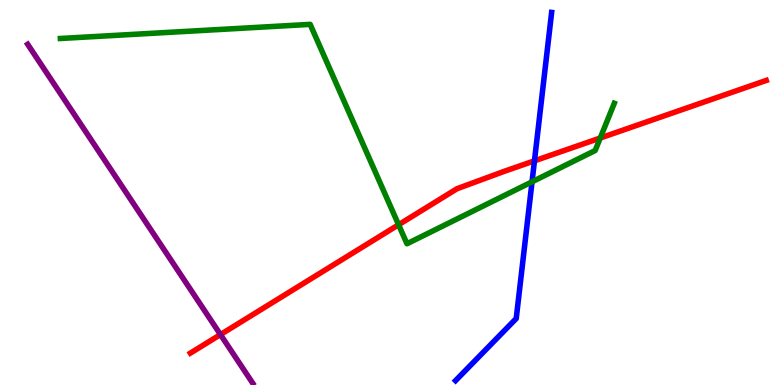[{'lines': ['blue', 'red'], 'intersections': [{'x': 6.9, 'y': 5.82}]}, {'lines': ['green', 'red'], 'intersections': [{'x': 5.14, 'y': 4.16}, {'x': 7.74, 'y': 6.42}]}, {'lines': ['purple', 'red'], 'intersections': [{'x': 2.84, 'y': 1.31}]}, {'lines': ['blue', 'green'], 'intersections': [{'x': 6.87, 'y': 5.28}]}, {'lines': ['blue', 'purple'], 'intersections': []}, {'lines': ['green', 'purple'], 'intersections': []}]